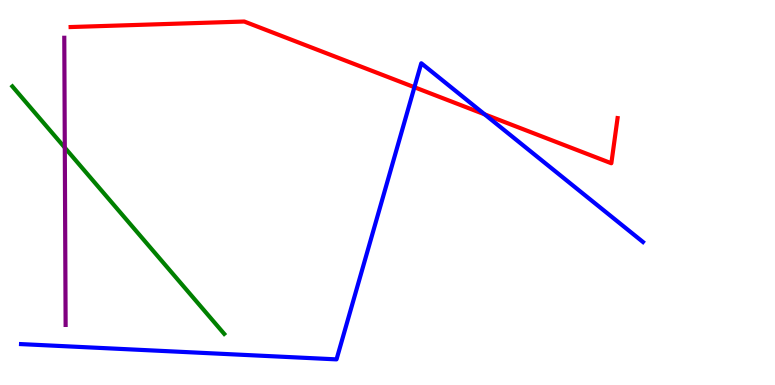[{'lines': ['blue', 'red'], 'intersections': [{'x': 5.35, 'y': 7.73}, {'x': 6.25, 'y': 7.03}]}, {'lines': ['green', 'red'], 'intersections': []}, {'lines': ['purple', 'red'], 'intersections': []}, {'lines': ['blue', 'green'], 'intersections': []}, {'lines': ['blue', 'purple'], 'intersections': []}, {'lines': ['green', 'purple'], 'intersections': [{'x': 0.836, 'y': 6.17}]}]